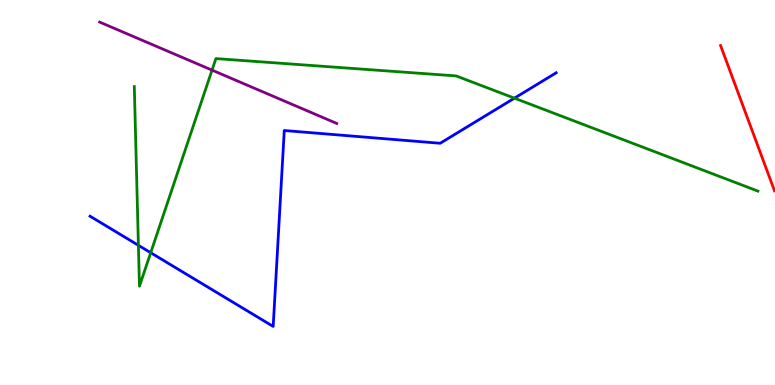[{'lines': ['blue', 'red'], 'intersections': []}, {'lines': ['green', 'red'], 'intersections': []}, {'lines': ['purple', 'red'], 'intersections': []}, {'lines': ['blue', 'green'], 'intersections': [{'x': 1.79, 'y': 3.63}, {'x': 1.94, 'y': 3.44}, {'x': 6.64, 'y': 7.45}]}, {'lines': ['blue', 'purple'], 'intersections': []}, {'lines': ['green', 'purple'], 'intersections': [{'x': 2.74, 'y': 8.18}]}]